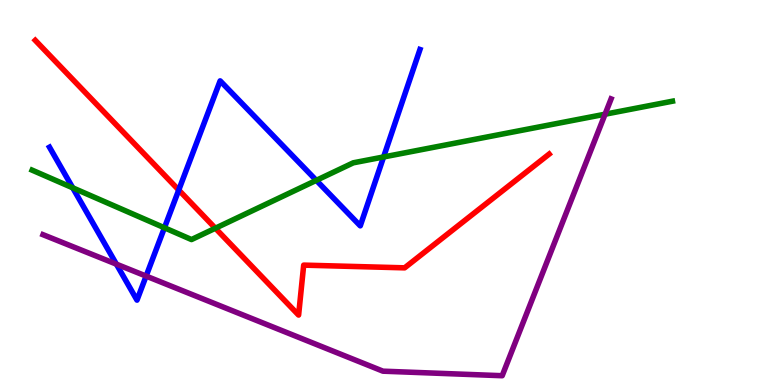[{'lines': ['blue', 'red'], 'intersections': [{'x': 2.31, 'y': 5.06}]}, {'lines': ['green', 'red'], 'intersections': [{'x': 2.78, 'y': 4.07}]}, {'lines': ['purple', 'red'], 'intersections': []}, {'lines': ['blue', 'green'], 'intersections': [{'x': 0.939, 'y': 5.12}, {'x': 2.12, 'y': 4.08}, {'x': 4.08, 'y': 5.32}, {'x': 4.95, 'y': 5.92}]}, {'lines': ['blue', 'purple'], 'intersections': [{'x': 1.5, 'y': 3.14}, {'x': 1.89, 'y': 2.83}]}, {'lines': ['green', 'purple'], 'intersections': [{'x': 7.81, 'y': 7.03}]}]